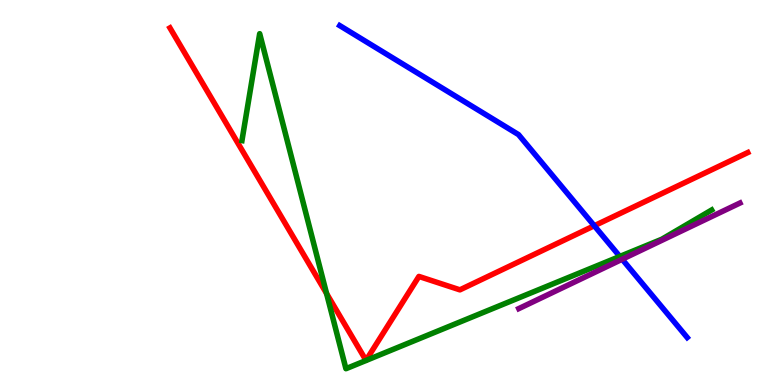[{'lines': ['blue', 'red'], 'intersections': [{'x': 7.67, 'y': 4.14}]}, {'lines': ['green', 'red'], 'intersections': [{'x': 4.21, 'y': 2.38}]}, {'lines': ['purple', 'red'], 'intersections': []}, {'lines': ['blue', 'green'], 'intersections': [{'x': 8.0, 'y': 3.34}]}, {'lines': ['blue', 'purple'], 'intersections': [{'x': 8.03, 'y': 3.27}]}, {'lines': ['green', 'purple'], 'intersections': []}]